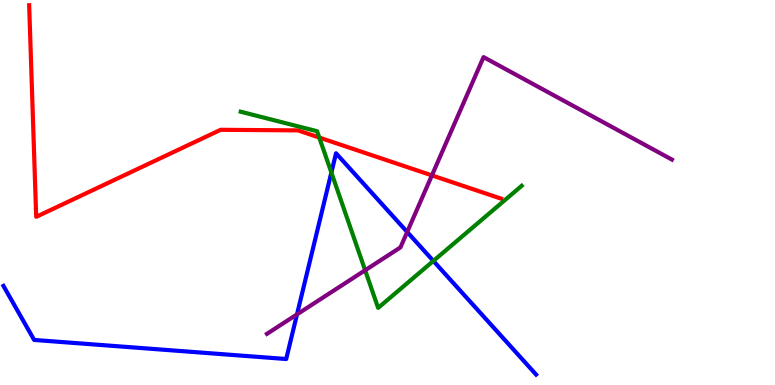[{'lines': ['blue', 'red'], 'intersections': []}, {'lines': ['green', 'red'], 'intersections': [{'x': 4.12, 'y': 6.43}]}, {'lines': ['purple', 'red'], 'intersections': [{'x': 5.57, 'y': 5.44}]}, {'lines': ['blue', 'green'], 'intersections': [{'x': 4.28, 'y': 5.52}, {'x': 5.59, 'y': 3.22}]}, {'lines': ['blue', 'purple'], 'intersections': [{'x': 3.83, 'y': 1.83}, {'x': 5.25, 'y': 3.97}]}, {'lines': ['green', 'purple'], 'intersections': [{'x': 4.71, 'y': 2.98}]}]